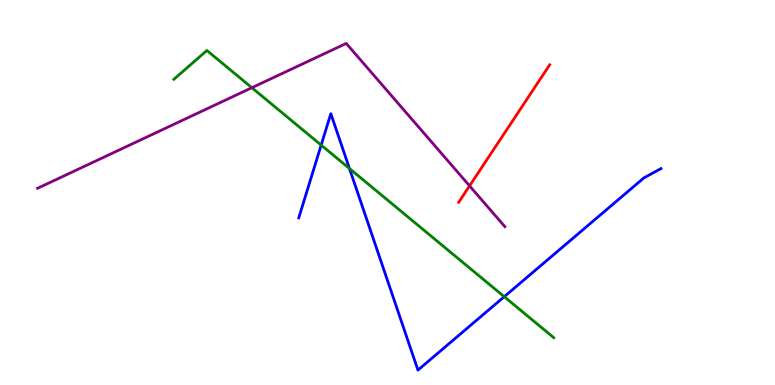[{'lines': ['blue', 'red'], 'intersections': []}, {'lines': ['green', 'red'], 'intersections': []}, {'lines': ['purple', 'red'], 'intersections': [{'x': 6.06, 'y': 5.17}]}, {'lines': ['blue', 'green'], 'intersections': [{'x': 4.14, 'y': 6.23}, {'x': 4.51, 'y': 5.62}, {'x': 6.51, 'y': 2.29}]}, {'lines': ['blue', 'purple'], 'intersections': []}, {'lines': ['green', 'purple'], 'intersections': [{'x': 3.25, 'y': 7.72}]}]